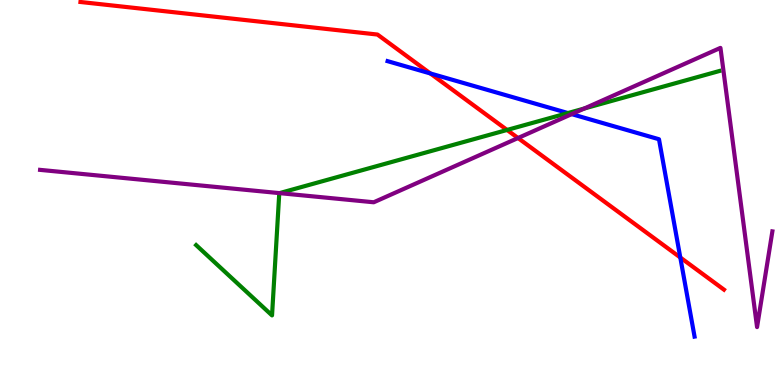[{'lines': ['blue', 'red'], 'intersections': [{'x': 5.55, 'y': 8.09}, {'x': 8.78, 'y': 3.31}]}, {'lines': ['green', 'red'], 'intersections': [{'x': 6.54, 'y': 6.62}]}, {'lines': ['purple', 'red'], 'intersections': [{'x': 6.68, 'y': 6.42}]}, {'lines': ['blue', 'green'], 'intersections': [{'x': 7.33, 'y': 7.06}]}, {'lines': ['blue', 'purple'], 'intersections': [{'x': 7.38, 'y': 7.04}]}, {'lines': ['green', 'purple'], 'intersections': [{'x': 3.61, 'y': 4.98}, {'x': 7.54, 'y': 7.18}]}]